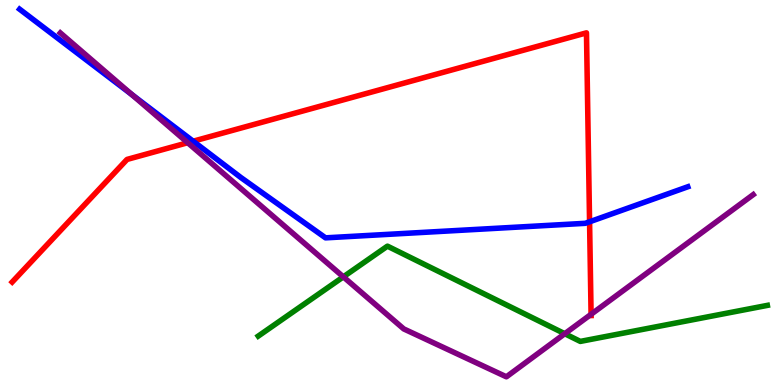[{'lines': ['blue', 'red'], 'intersections': [{'x': 2.49, 'y': 6.33}, {'x': 7.61, 'y': 4.24}]}, {'lines': ['green', 'red'], 'intersections': []}, {'lines': ['purple', 'red'], 'intersections': [{'x': 2.42, 'y': 6.29}, {'x': 7.63, 'y': 1.84}]}, {'lines': ['blue', 'green'], 'intersections': []}, {'lines': ['blue', 'purple'], 'intersections': [{'x': 1.7, 'y': 7.54}]}, {'lines': ['green', 'purple'], 'intersections': [{'x': 4.43, 'y': 2.81}, {'x': 7.29, 'y': 1.33}]}]